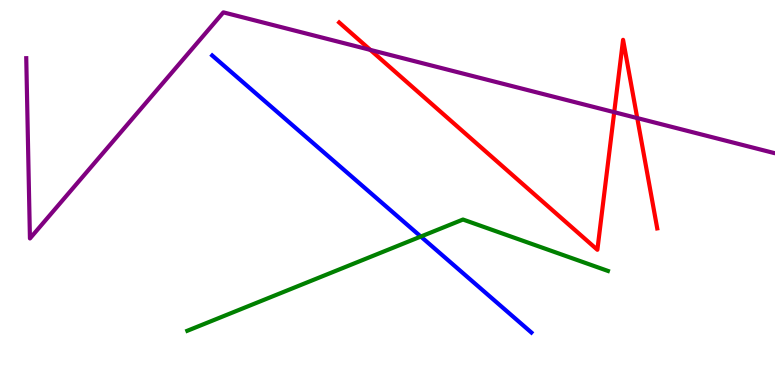[{'lines': ['blue', 'red'], 'intersections': []}, {'lines': ['green', 'red'], 'intersections': []}, {'lines': ['purple', 'red'], 'intersections': [{'x': 4.78, 'y': 8.7}, {'x': 7.93, 'y': 7.09}, {'x': 8.22, 'y': 6.93}]}, {'lines': ['blue', 'green'], 'intersections': [{'x': 5.43, 'y': 3.86}]}, {'lines': ['blue', 'purple'], 'intersections': []}, {'lines': ['green', 'purple'], 'intersections': []}]